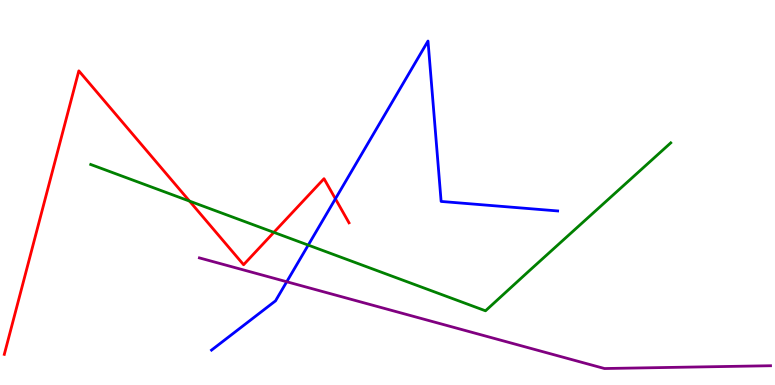[{'lines': ['blue', 'red'], 'intersections': [{'x': 4.33, 'y': 4.84}]}, {'lines': ['green', 'red'], 'intersections': [{'x': 2.45, 'y': 4.78}, {'x': 3.53, 'y': 3.96}]}, {'lines': ['purple', 'red'], 'intersections': []}, {'lines': ['blue', 'green'], 'intersections': [{'x': 3.98, 'y': 3.63}]}, {'lines': ['blue', 'purple'], 'intersections': [{'x': 3.7, 'y': 2.68}]}, {'lines': ['green', 'purple'], 'intersections': []}]